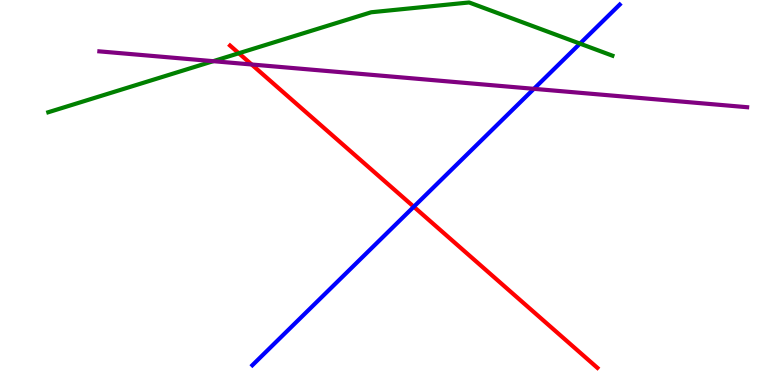[{'lines': ['blue', 'red'], 'intersections': [{'x': 5.34, 'y': 4.63}]}, {'lines': ['green', 'red'], 'intersections': [{'x': 3.08, 'y': 8.62}]}, {'lines': ['purple', 'red'], 'intersections': [{'x': 3.25, 'y': 8.32}]}, {'lines': ['blue', 'green'], 'intersections': [{'x': 7.48, 'y': 8.87}]}, {'lines': ['blue', 'purple'], 'intersections': [{'x': 6.89, 'y': 7.69}]}, {'lines': ['green', 'purple'], 'intersections': [{'x': 2.75, 'y': 8.41}]}]